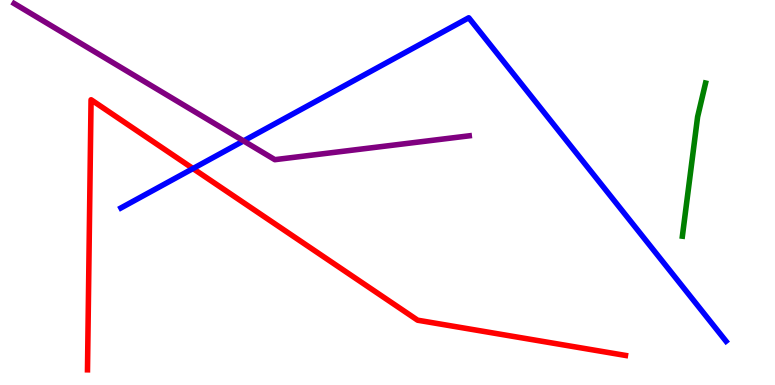[{'lines': ['blue', 'red'], 'intersections': [{'x': 2.49, 'y': 5.62}]}, {'lines': ['green', 'red'], 'intersections': []}, {'lines': ['purple', 'red'], 'intersections': []}, {'lines': ['blue', 'green'], 'intersections': []}, {'lines': ['blue', 'purple'], 'intersections': [{'x': 3.14, 'y': 6.34}]}, {'lines': ['green', 'purple'], 'intersections': []}]